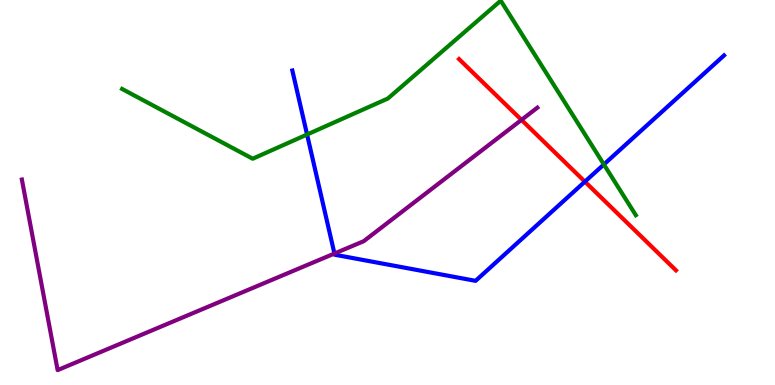[{'lines': ['blue', 'red'], 'intersections': [{'x': 7.55, 'y': 5.28}]}, {'lines': ['green', 'red'], 'intersections': []}, {'lines': ['purple', 'red'], 'intersections': [{'x': 6.73, 'y': 6.89}]}, {'lines': ['blue', 'green'], 'intersections': [{'x': 3.96, 'y': 6.51}, {'x': 7.79, 'y': 5.73}]}, {'lines': ['blue', 'purple'], 'intersections': [{'x': 4.32, 'y': 3.41}]}, {'lines': ['green', 'purple'], 'intersections': []}]